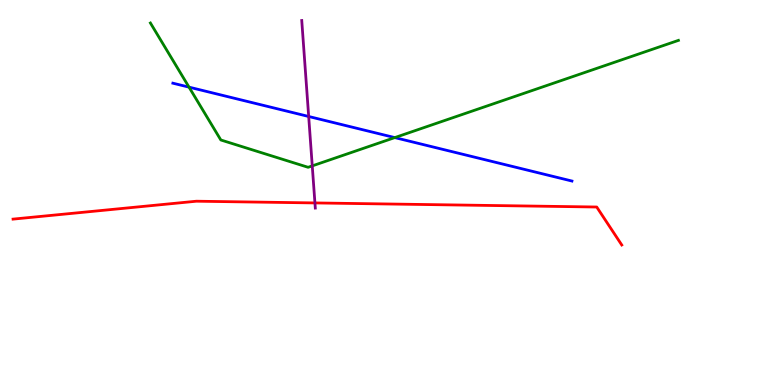[{'lines': ['blue', 'red'], 'intersections': []}, {'lines': ['green', 'red'], 'intersections': []}, {'lines': ['purple', 'red'], 'intersections': [{'x': 4.06, 'y': 4.73}]}, {'lines': ['blue', 'green'], 'intersections': [{'x': 2.44, 'y': 7.74}, {'x': 5.09, 'y': 6.43}]}, {'lines': ['blue', 'purple'], 'intersections': [{'x': 3.98, 'y': 6.97}]}, {'lines': ['green', 'purple'], 'intersections': [{'x': 4.03, 'y': 5.69}]}]